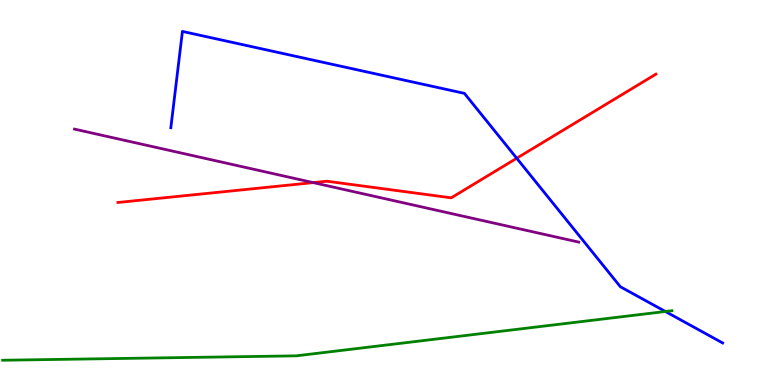[{'lines': ['blue', 'red'], 'intersections': [{'x': 6.67, 'y': 5.89}]}, {'lines': ['green', 'red'], 'intersections': []}, {'lines': ['purple', 'red'], 'intersections': [{'x': 4.04, 'y': 5.26}]}, {'lines': ['blue', 'green'], 'intersections': [{'x': 8.59, 'y': 1.91}]}, {'lines': ['blue', 'purple'], 'intersections': []}, {'lines': ['green', 'purple'], 'intersections': []}]